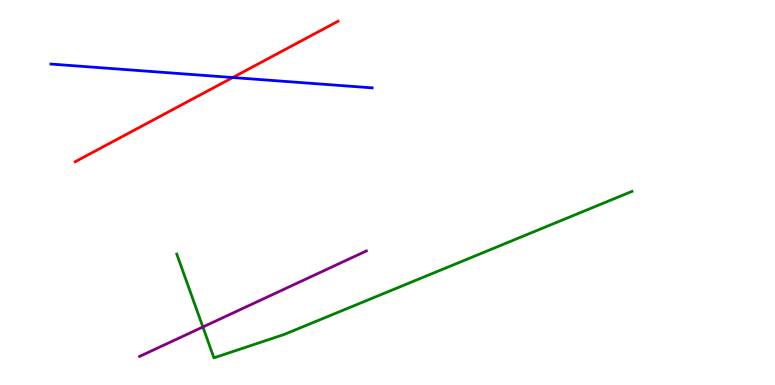[{'lines': ['blue', 'red'], 'intersections': [{'x': 3.0, 'y': 7.99}]}, {'lines': ['green', 'red'], 'intersections': []}, {'lines': ['purple', 'red'], 'intersections': []}, {'lines': ['blue', 'green'], 'intersections': []}, {'lines': ['blue', 'purple'], 'intersections': []}, {'lines': ['green', 'purple'], 'intersections': [{'x': 2.62, 'y': 1.51}]}]